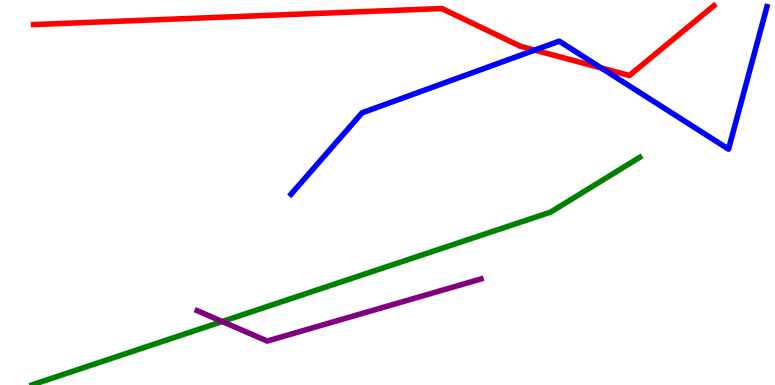[{'lines': ['blue', 'red'], 'intersections': [{'x': 6.9, 'y': 8.7}, {'x': 7.76, 'y': 8.24}]}, {'lines': ['green', 'red'], 'intersections': []}, {'lines': ['purple', 'red'], 'intersections': []}, {'lines': ['blue', 'green'], 'intersections': []}, {'lines': ['blue', 'purple'], 'intersections': []}, {'lines': ['green', 'purple'], 'intersections': [{'x': 2.87, 'y': 1.65}]}]